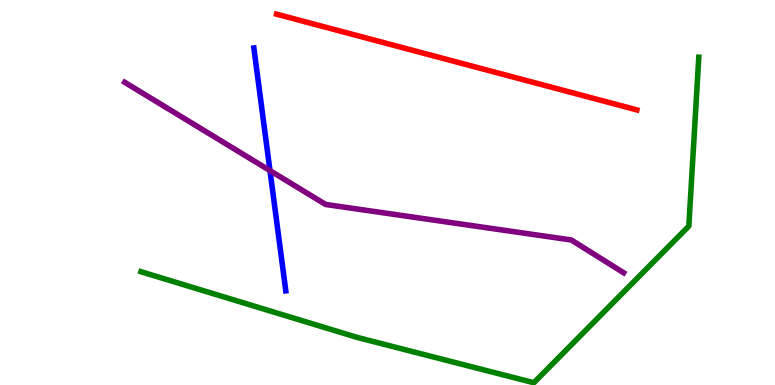[{'lines': ['blue', 'red'], 'intersections': []}, {'lines': ['green', 'red'], 'intersections': []}, {'lines': ['purple', 'red'], 'intersections': []}, {'lines': ['blue', 'green'], 'intersections': []}, {'lines': ['blue', 'purple'], 'intersections': [{'x': 3.48, 'y': 5.57}]}, {'lines': ['green', 'purple'], 'intersections': []}]